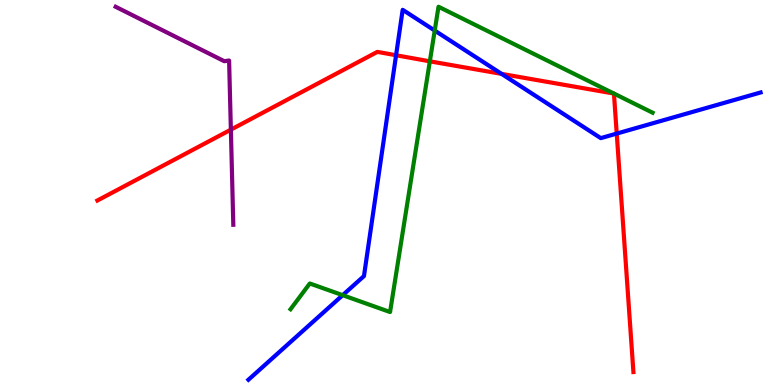[{'lines': ['blue', 'red'], 'intersections': [{'x': 5.11, 'y': 8.57}, {'x': 6.47, 'y': 8.08}, {'x': 7.96, 'y': 6.53}]}, {'lines': ['green', 'red'], 'intersections': [{'x': 5.55, 'y': 8.41}, {'x': 7.92, 'y': 7.57}, {'x': 7.92, 'y': 7.57}]}, {'lines': ['purple', 'red'], 'intersections': [{'x': 2.98, 'y': 6.63}]}, {'lines': ['blue', 'green'], 'intersections': [{'x': 4.42, 'y': 2.33}, {'x': 5.61, 'y': 9.21}]}, {'lines': ['blue', 'purple'], 'intersections': []}, {'lines': ['green', 'purple'], 'intersections': []}]